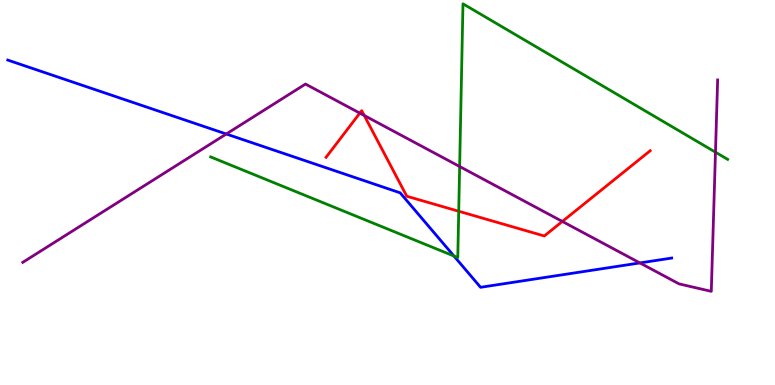[{'lines': ['blue', 'red'], 'intersections': []}, {'lines': ['green', 'red'], 'intersections': [{'x': 5.92, 'y': 4.51}]}, {'lines': ['purple', 'red'], 'intersections': [{'x': 4.64, 'y': 7.06}, {'x': 4.7, 'y': 7.0}, {'x': 7.26, 'y': 4.25}]}, {'lines': ['blue', 'green'], 'intersections': [{'x': 5.86, 'y': 3.35}]}, {'lines': ['blue', 'purple'], 'intersections': [{'x': 2.92, 'y': 6.52}, {'x': 8.26, 'y': 3.17}]}, {'lines': ['green', 'purple'], 'intersections': [{'x': 5.93, 'y': 5.67}, {'x': 9.23, 'y': 6.05}]}]